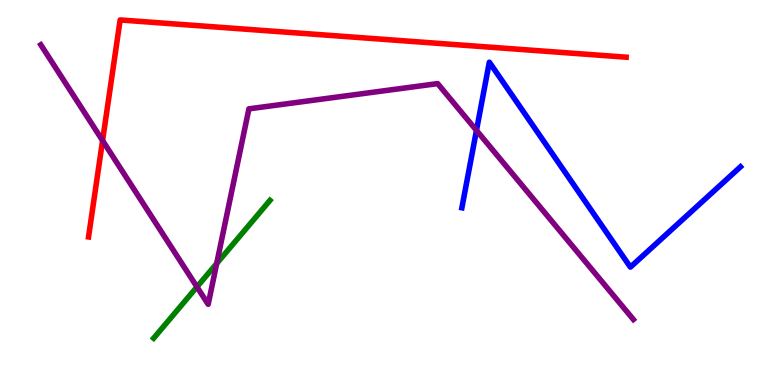[{'lines': ['blue', 'red'], 'intersections': []}, {'lines': ['green', 'red'], 'intersections': []}, {'lines': ['purple', 'red'], 'intersections': [{'x': 1.32, 'y': 6.35}]}, {'lines': ['blue', 'green'], 'intersections': []}, {'lines': ['blue', 'purple'], 'intersections': [{'x': 6.15, 'y': 6.61}]}, {'lines': ['green', 'purple'], 'intersections': [{'x': 2.54, 'y': 2.55}, {'x': 2.8, 'y': 3.16}]}]